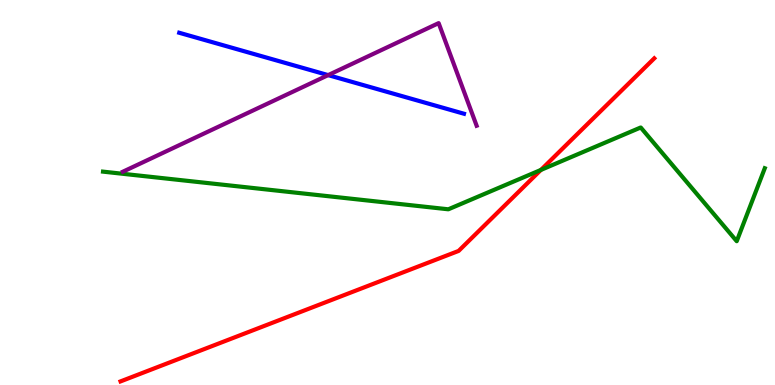[{'lines': ['blue', 'red'], 'intersections': []}, {'lines': ['green', 'red'], 'intersections': [{'x': 6.98, 'y': 5.59}]}, {'lines': ['purple', 'red'], 'intersections': []}, {'lines': ['blue', 'green'], 'intersections': []}, {'lines': ['blue', 'purple'], 'intersections': [{'x': 4.23, 'y': 8.05}]}, {'lines': ['green', 'purple'], 'intersections': []}]